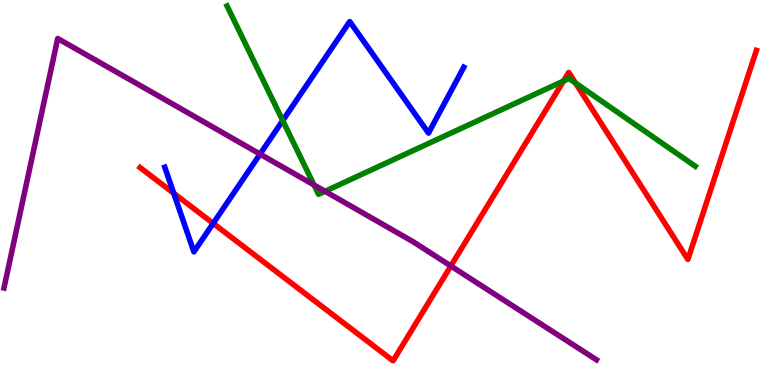[{'lines': ['blue', 'red'], 'intersections': [{'x': 2.24, 'y': 4.98}, {'x': 2.75, 'y': 4.2}]}, {'lines': ['green', 'red'], 'intersections': [{'x': 7.27, 'y': 7.9}, {'x': 7.43, 'y': 7.84}]}, {'lines': ['purple', 'red'], 'intersections': [{'x': 5.82, 'y': 3.09}]}, {'lines': ['blue', 'green'], 'intersections': [{'x': 3.65, 'y': 6.87}]}, {'lines': ['blue', 'purple'], 'intersections': [{'x': 3.36, 'y': 6.0}]}, {'lines': ['green', 'purple'], 'intersections': [{'x': 4.05, 'y': 5.2}, {'x': 4.19, 'y': 5.03}]}]